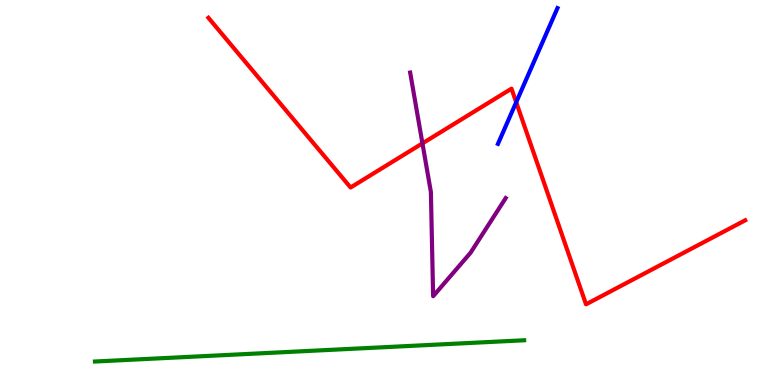[{'lines': ['blue', 'red'], 'intersections': [{'x': 6.66, 'y': 7.34}]}, {'lines': ['green', 'red'], 'intersections': []}, {'lines': ['purple', 'red'], 'intersections': [{'x': 5.45, 'y': 6.28}]}, {'lines': ['blue', 'green'], 'intersections': []}, {'lines': ['blue', 'purple'], 'intersections': []}, {'lines': ['green', 'purple'], 'intersections': []}]